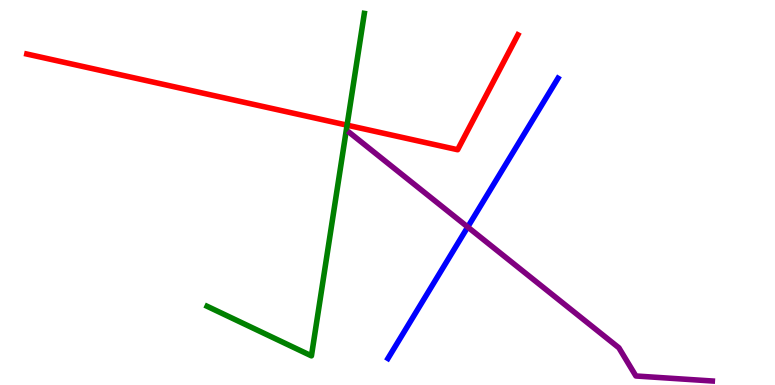[{'lines': ['blue', 'red'], 'intersections': []}, {'lines': ['green', 'red'], 'intersections': [{'x': 4.48, 'y': 6.75}]}, {'lines': ['purple', 'red'], 'intersections': []}, {'lines': ['blue', 'green'], 'intersections': []}, {'lines': ['blue', 'purple'], 'intersections': [{'x': 6.04, 'y': 4.1}]}, {'lines': ['green', 'purple'], 'intersections': []}]